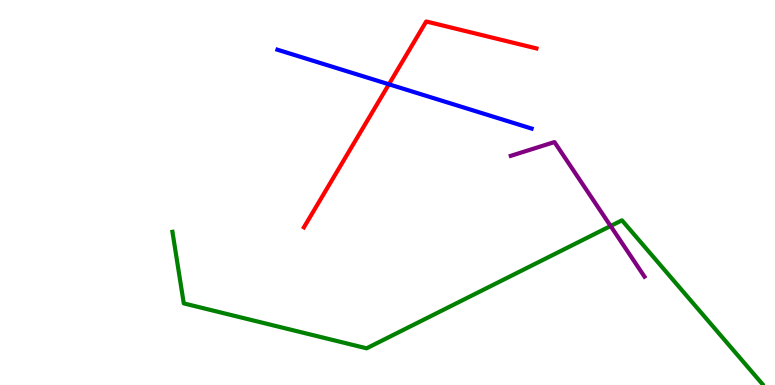[{'lines': ['blue', 'red'], 'intersections': [{'x': 5.02, 'y': 7.81}]}, {'lines': ['green', 'red'], 'intersections': []}, {'lines': ['purple', 'red'], 'intersections': []}, {'lines': ['blue', 'green'], 'intersections': []}, {'lines': ['blue', 'purple'], 'intersections': []}, {'lines': ['green', 'purple'], 'intersections': [{'x': 7.88, 'y': 4.13}]}]